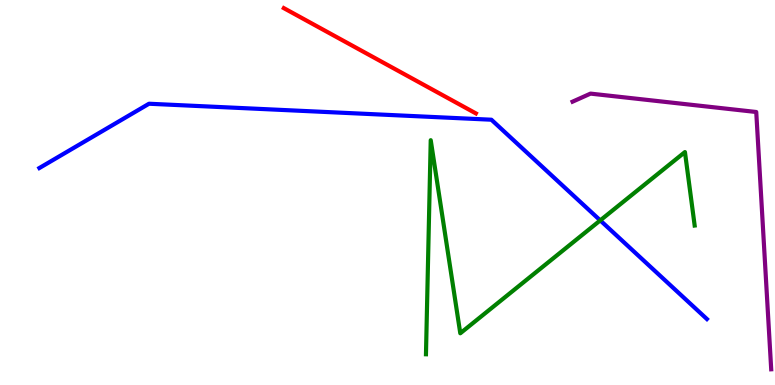[{'lines': ['blue', 'red'], 'intersections': []}, {'lines': ['green', 'red'], 'intersections': []}, {'lines': ['purple', 'red'], 'intersections': []}, {'lines': ['blue', 'green'], 'intersections': [{'x': 7.75, 'y': 4.28}]}, {'lines': ['blue', 'purple'], 'intersections': []}, {'lines': ['green', 'purple'], 'intersections': []}]